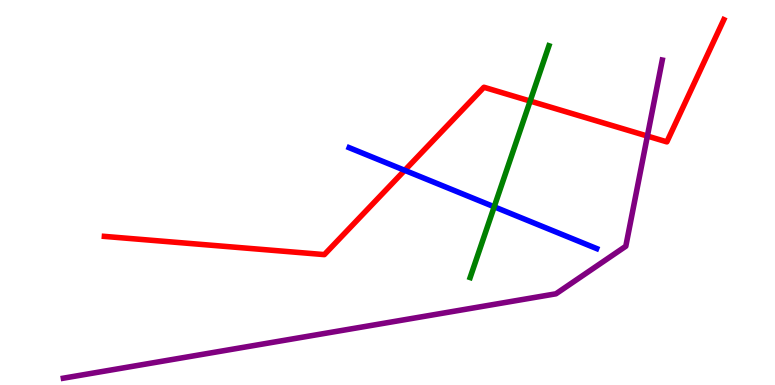[{'lines': ['blue', 'red'], 'intersections': [{'x': 5.22, 'y': 5.58}]}, {'lines': ['green', 'red'], 'intersections': [{'x': 6.84, 'y': 7.38}]}, {'lines': ['purple', 'red'], 'intersections': [{'x': 8.35, 'y': 6.47}]}, {'lines': ['blue', 'green'], 'intersections': [{'x': 6.38, 'y': 4.63}]}, {'lines': ['blue', 'purple'], 'intersections': []}, {'lines': ['green', 'purple'], 'intersections': []}]